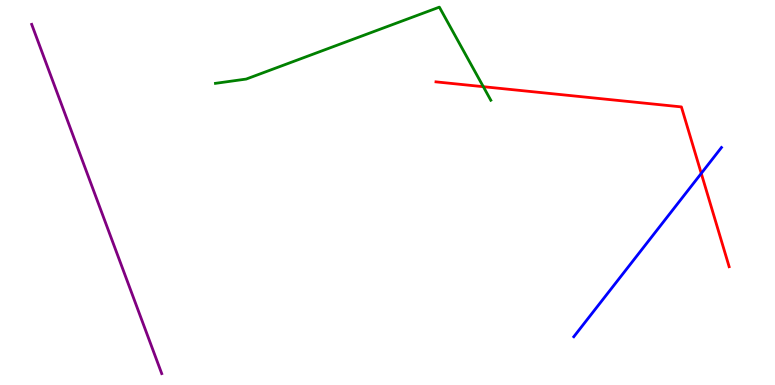[{'lines': ['blue', 'red'], 'intersections': [{'x': 9.05, 'y': 5.5}]}, {'lines': ['green', 'red'], 'intersections': [{'x': 6.24, 'y': 7.75}]}, {'lines': ['purple', 'red'], 'intersections': []}, {'lines': ['blue', 'green'], 'intersections': []}, {'lines': ['blue', 'purple'], 'intersections': []}, {'lines': ['green', 'purple'], 'intersections': []}]